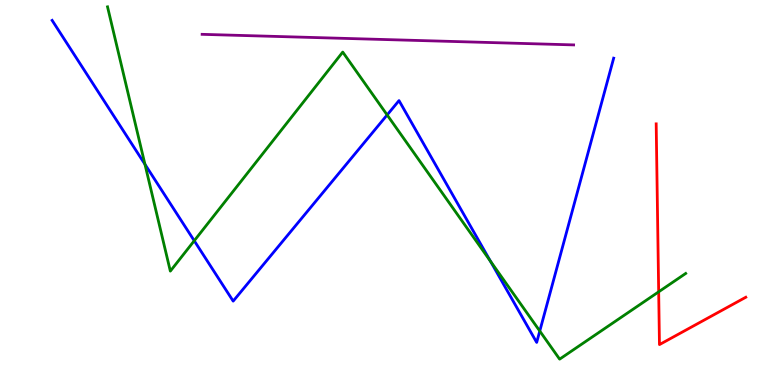[{'lines': ['blue', 'red'], 'intersections': []}, {'lines': ['green', 'red'], 'intersections': [{'x': 8.5, 'y': 2.42}]}, {'lines': ['purple', 'red'], 'intersections': []}, {'lines': ['blue', 'green'], 'intersections': [{'x': 1.87, 'y': 5.73}, {'x': 2.51, 'y': 3.75}, {'x': 5.0, 'y': 7.01}, {'x': 6.33, 'y': 3.22}, {'x': 6.96, 'y': 1.4}]}, {'lines': ['blue', 'purple'], 'intersections': []}, {'lines': ['green', 'purple'], 'intersections': []}]